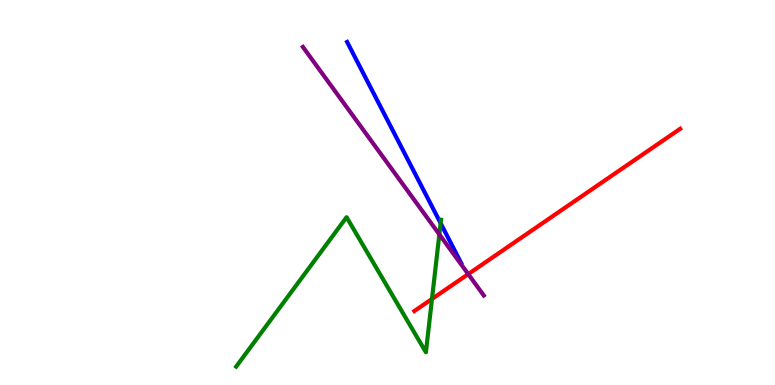[{'lines': ['blue', 'red'], 'intersections': []}, {'lines': ['green', 'red'], 'intersections': [{'x': 5.57, 'y': 2.24}]}, {'lines': ['purple', 'red'], 'intersections': [{'x': 6.04, 'y': 2.88}]}, {'lines': ['blue', 'green'], 'intersections': [{'x': 5.69, 'y': 4.2}]}, {'lines': ['blue', 'purple'], 'intersections': []}, {'lines': ['green', 'purple'], 'intersections': [{'x': 5.67, 'y': 3.91}]}]